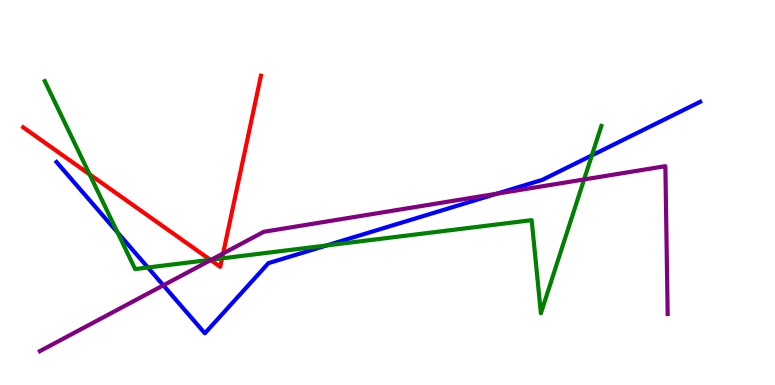[{'lines': ['blue', 'red'], 'intersections': []}, {'lines': ['green', 'red'], 'intersections': [{'x': 1.16, 'y': 5.47}, {'x': 2.71, 'y': 3.25}, {'x': 2.87, 'y': 3.29}]}, {'lines': ['purple', 'red'], 'intersections': [{'x': 2.72, 'y': 3.24}, {'x': 2.88, 'y': 3.42}]}, {'lines': ['blue', 'green'], 'intersections': [{'x': 1.52, 'y': 3.96}, {'x': 1.91, 'y': 3.05}, {'x': 4.21, 'y': 3.62}, {'x': 7.64, 'y': 5.96}]}, {'lines': ['blue', 'purple'], 'intersections': [{'x': 2.11, 'y': 2.59}, {'x': 6.41, 'y': 4.97}]}, {'lines': ['green', 'purple'], 'intersections': [{'x': 2.73, 'y': 3.26}, {'x': 7.54, 'y': 5.34}]}]